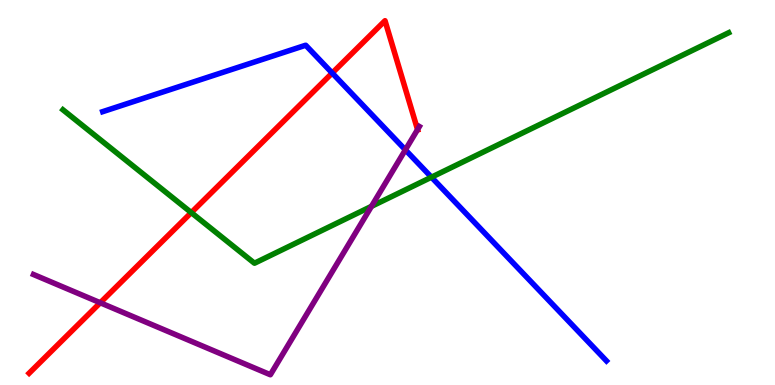[{'lines': ['blue', 'red'], 'intersections': [{'x': 4.29, 'y': 8.1}]}, {'lines': ['green', 'red'], 'intersections': [{'x': 2.47, 'y': 4.48}]}, {'lines': ['purple', 'red'], 'intersections': [{'x': 1.29, 'y': 2.14}, {'x': 5.39, 'y': 6.63}]}, {'lines': ['blue', 'green'], 'intersections': [{'x': 5.57, 'y': 5.4}]}, {'lines': ['blue', 'purple'], 'intersections': [{'x': 5.23, 'y': 6.11}]}, {'lines': ['green', 'purple'], 'intersections': [{'x': 4.79, 'y': 4.64}]}]